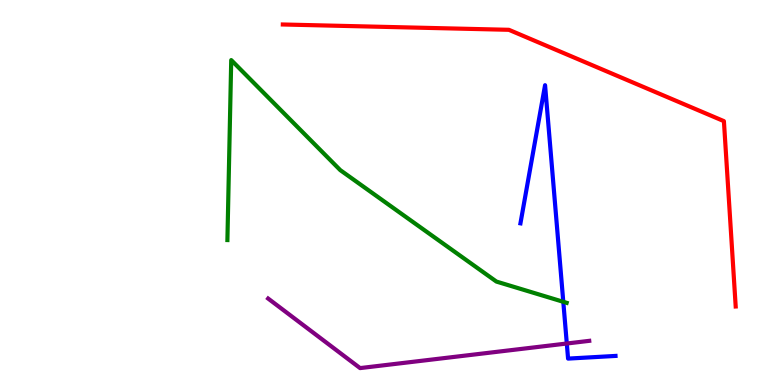[{'lines': ['blue', 'red'], 'intersections': []}, {'lines': ['green', 'red'], 'intersections': []}, {'lines': ['purple', 'red'], 'intersections': []}, {'lines': ['blue', 'green'], 'intersections': [{'x': 7.27, 'y': 2.16}]}, {'lines': ['blue', 'purple'], 'intersections': [{'x': 7.31, 'y': 1.08}]}, {'lines': ['green', 'purple'], 'intersections': []}]